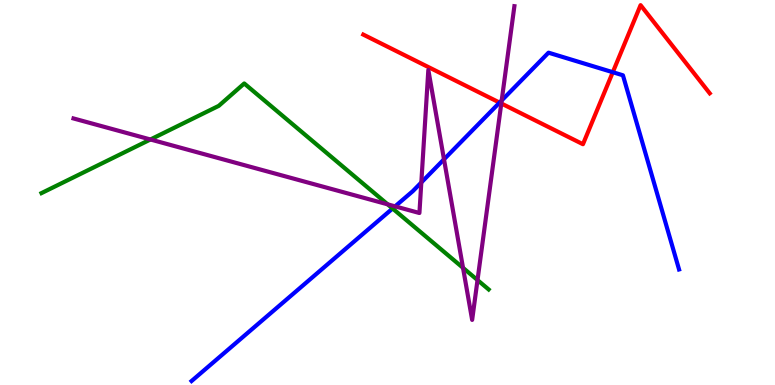[{'lines': ['blue', 'red'], 'intersections': [{'x': 6.45, 'y': 7.33}, {'x': 7.91, 'y': 8.12}]}, {'lines': ['green', 'red'], 'intersections': []}, {'lines': ['purple', 'red'], 'intersections': [{'x': 6.47, 'y': 7.31}]}, {'lines': ['blue', 'green'], 'intersections': [{'x': 5.07, 'y': 4.58}]}, {'lines': ['blue', 'purple'], 'intersections': [{'x': 5.1, 'y': 4.64}, {'x': 5.44, 'y': 5.26}, {'x': 5.73, 'y': 5.86}, {'x': 6.47, 'y': 7.39}]}, {'lines': ['green', 'purple'], 'intersections': [{'x': 1.94, 'y': 6.38}, {'x': 5.0, 'y': 4.69}, {'x': 5.97, 'y': 3.04}, {'x': 6.16, 'y': 2.73}]}]